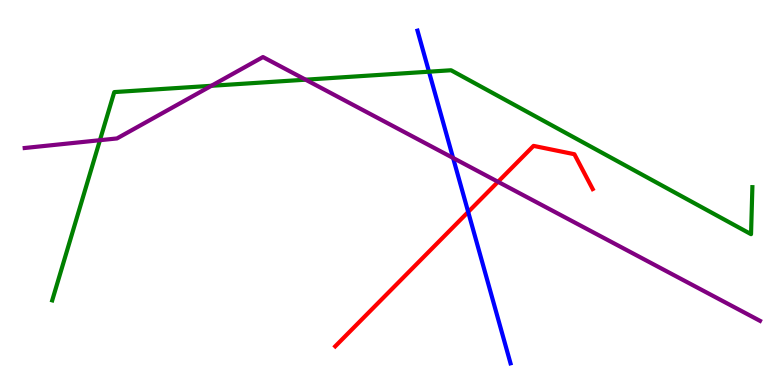[{'lines': ['blue', 'red'], 'intersections': [{'x': 6.04, 'y': 4.49}]}, {'lines': ['green', 'red'], 'intersections': []}, {'lines': ['purple', 'red'], 'intersections': [{'x': 6.43, 'y': 5.28}]}, {'lines': ['blue', 'green'], 'intersections': [{'x': 5.54, 'y': 8.14}]}, {'lines': ['blue', 'purple'], 'intersections': [{'x': 5.85, 'y': 5.9}]}, {'lines': ['green', 'purple'], 'intersections': [{'x': 1.29, 'y': 6.36}, {'x': 2.73, 'y': 7.77}, {'x': 3.94, 'y': 7.93}]}]